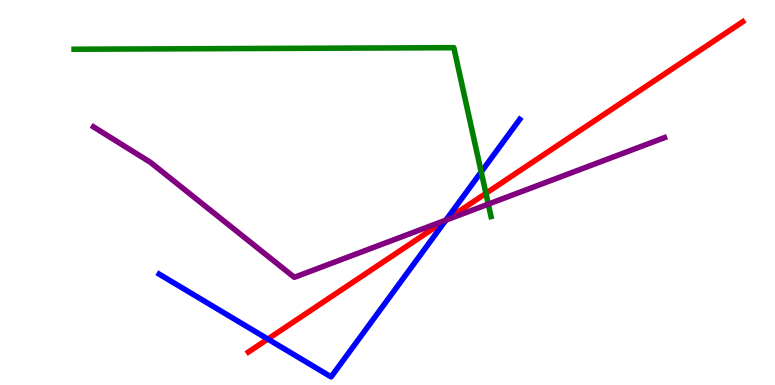[{'lines': ['blue', 'red'], 'intersections': [{'x': 3.46, 'y': 1.19}, {'x': 5.75, 'y': 4.28}]}, {'lines': ['green', 'red'], 'intersections': [{'x': 6.27, 'y': 4.98}]}, {'lines': ['purple', 'red'], 'intersections': [{'x': 5.75, 'y': 4.28}]}, {'lines': ['blue', 'green'], 'intersections': [{'x': 6.21, 'y': 5.53}]}, {'lines': ['blue', 'purple'], 'intersections': [{'x': 5.75, 'y': 4.28}]}, {'lines': ['green', 'purple'], 'intersections': [{'x': 6.3, 'y': 4.7}]}]